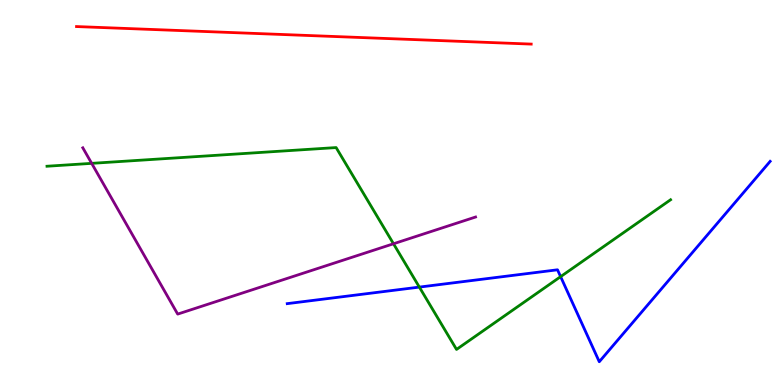[{'lines': ['blue', 'red'], 'intersections': []}, {'lines': ['green', 'red'], 'intersections': []}, {'lines': ['purple', 'red'], 'intersections': []}, {'lines': ['blue', 'green'], 'intersections': [{'x': 5.41, 'y': 2.54}, {'x': 7.23, 'y': 2.81}]}, {'lines': ['blue', 'purple'], 'intersections': []}, {'lines': ['green', 'purple'], 'intersections': [{'x': 1.18, 'y': 5.76}, {'x': 5.08, 'y': 3.67}]}]